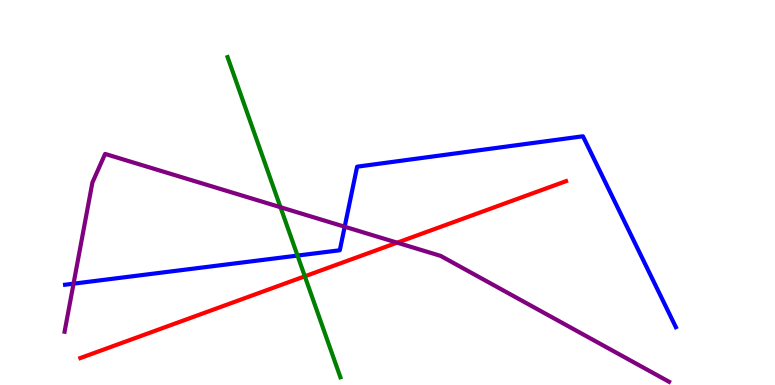[{'lines': ['blue', 'red'], 'intersections': []}, {'lines': ['green', 'red'], 'intersections': [{'x': 3.93, 'y': 2.82}]}, {'lines': ['purple', 'red'], 'intersections': [{'x': 5.12, 'y': 3.7}]}, {'lines': ['blue', 'green'], 'intersections': [{'x': 3.84, 'y': 3.36}]}, {'lines': ['blue', 'purple'], 'intersections': [{'x': 0.949, 'y': 2.63}, {'x': 4.45, 'y': 4.11}]}, {'lines': ['green', 'purple'], 'intersections': [{'x': 3.62, 'y': 4.62}]}]